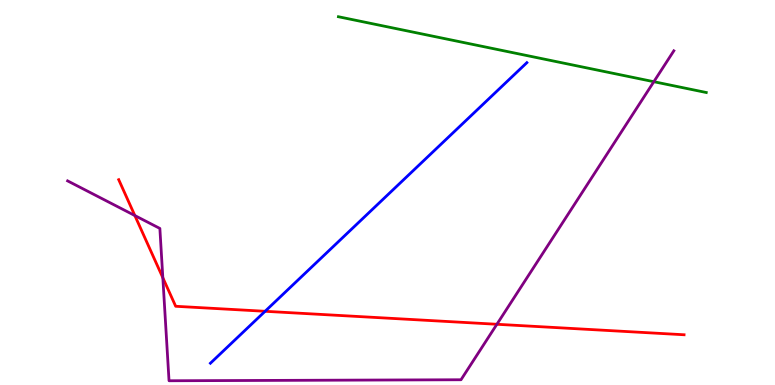[{'lines': ['blue', 'red'], 'intersections': [{'x': 3.42, 'y': 1.91}]}, {'lines': ['green', 'red'], 'intersections': []}, {'lines': ['purple', 'red'], 'intersections': [{'x': 1.74, 'y': 4.4}, {'x': 2.1, 'y': 2.79}, {'x': 6.41, 'y': 1.58}]}, {'lines': ['blue', 'green'], 'intersections': []}, {'lines': ['blue', 'purple'], 'intersections': []}, {'lines': ['green', 'purple'], 'intersections': [{'x': 8.44, 'y': 7.88}]}]